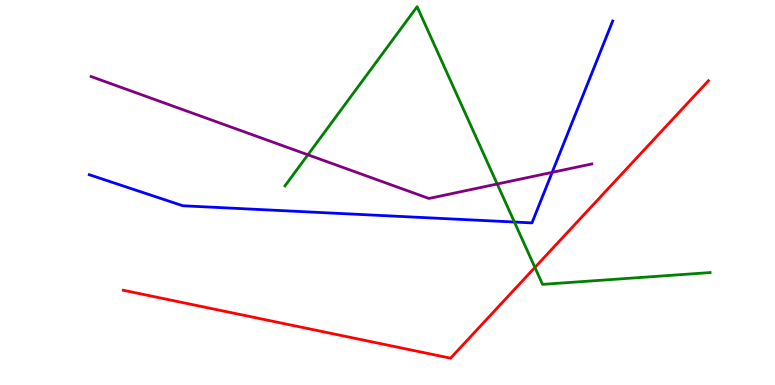[{'lines': ['blue', 'red'], 'intersections': []}, {'lines': ['green', 'red'], 'intersections': [{'x': 6.9, 'y': 3.05}]}, {'lines': ['purple', 'red'], 'intersections': []}, {'lines': ['blue', 'green'], 'intersections': [{'x': 6.64, 'y': 4.23}]}, {'lines': ['blue', 'purple'], 'intersections': [{'x': 7.12, 'y': 5.52}]}, {'lines': ['green', 'purple'], 'intersections': [{'x': 3.97, 'y': 5.98}, {'x': 6.42, 'y': 5.22}]}]